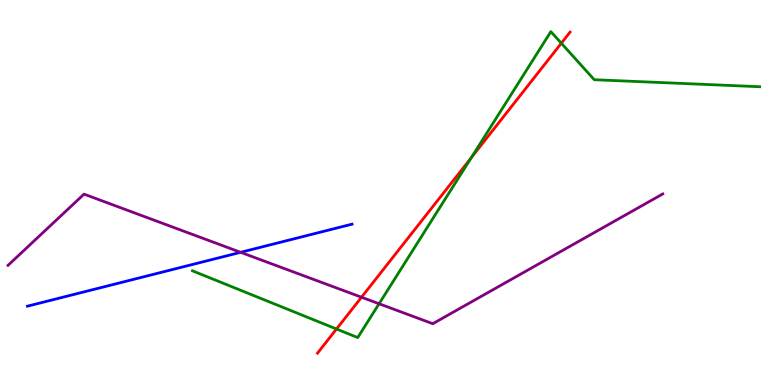[{'lines': ['blue', 'red'], 'intersections': []}, {'lines': ['green', 'red'], 'intersections': [{'x': 4.34, 'y': 1.45}, {'x': 6.08, 'y': 5.9}, {'x': 7.24, 'y': 8.88}]}, {'lines': ['purple', 'red'], 'intersections': [{'x': 4.66, 'y': 2.28}]}, {'lines': ['blue', 'green'], 'intersections': []}, {'lines': ['blue', 'purple'], 'intersections': [{'x': 3.1, 'y': 3.45}]}, {'lines': ['green', 'purple'], 'intersections': [{'x': 4.89, 'y': 2.11}]}]